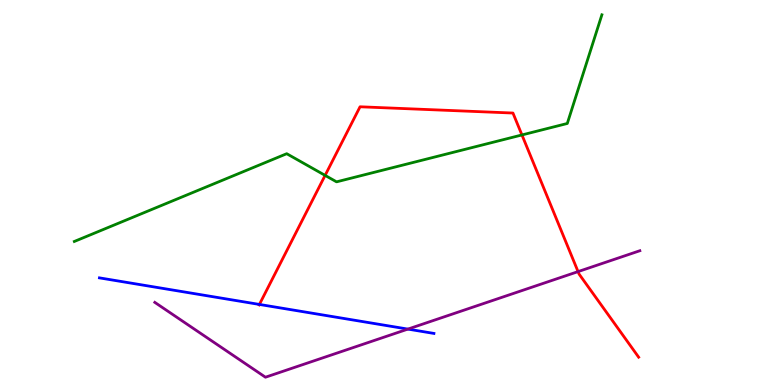[{'lines': ['blue', 'red'], 'intersections': [{'x': 3.35, 'y': 2.09}]}, {'lines': ['green', 'red'], 'intersections': [{'x': 4.2, 'y': 5.44}, {'x': 6.73, 'y': 6.49}]}, {'lines': ['purple', 'red'], 'intersections': [{'x': 7.46, 'y': 2.95}]}, {'lines': ['blue', 'green'], 'intersections': []}, {'lines': ['blue', 'purple'], 'intersections': [{'x': 5.26, 'y': 1.45}]}, {'lines': ['green', 'purple'], 'intersections': []}]